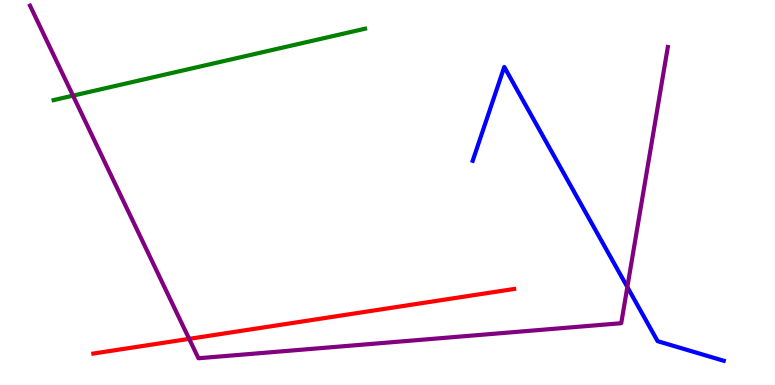[{'lines': ['blue', 'red'], 'intersections': []}, {'lines': ['green', 'red'], 'intersections': []}, {'lines': ['purple', 'red'], 'intersections': [{'x': 2.44, 'y': 1.2}]}, {'lines': ['blue', 'green'], 'intersections': []}, {'lines': ['blue', 'purple'], 'intersections': [{'x': 8.09, 'y': 2.54}]}, {'lines': ['green', 'purple'], 'intersections': [{'x': 0.942, 'y': 7.52}]}]